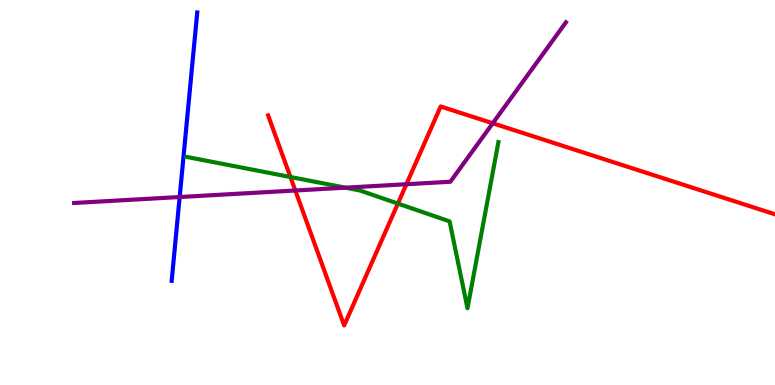[{'lines': ['blue', 'red'], 'intersections': []}, {'lines': ['green', 'red'], 'intersections': [{'x': 3.75, 'y': 5.4}, {'x': 5.13, 'y': 4.71}]}, {'lines': ['purple', 'red'], 'intersections': [{'x': 3.81, 'y': 5.05}, {'x': 5.24, 'y': 5.21}, {'x': 6.36, 'y': 6.8}]}, {'lines': ['blue', 'green'], 'intersections': []}, {'lines': ['blue', 'purple'], 'intersections': [{'x': 2.32, 'y': 4.88}]}, {'lines': ['green', 'purple'], 'intersections': [{'x': 4.46, 'y': 5.13}]}]